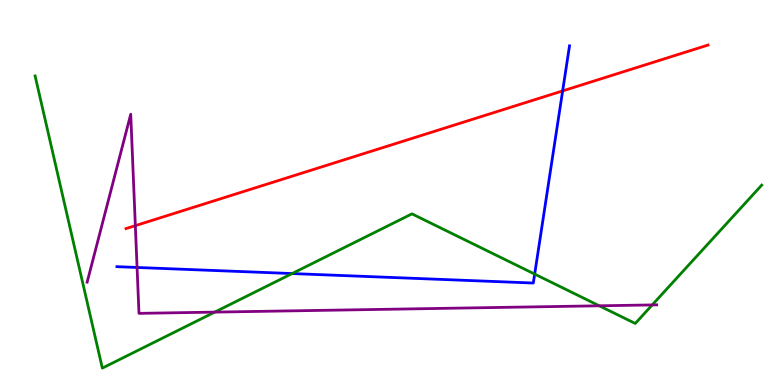[{'lines': ['blue', 'red'], 'intersections': [{'x': 7.26, 'y': 7.64}]}, {'lines': ['green', 'red'], 'intersections': []}, {'lines': ['purple', 'red'], 'intersections': [{'x': 1.75, 'y': 4.14}]}, {'lines': ['blue', 'green'], 'intersections': [{'x': 3.77, 'y': 2.89}, {'x': 6.9, 'y': 2.88}]}, {'lines': ['blue', 'purple'], 'intersections': [{'x': 1.77, 'y': 3.05}]}, {'lines': ['green', 'purple'], 'intersections': [{'x': 2.77, 'y': 1.89}, {'x': 7.73, 'y': 2.06}, {'x': 8.42, 'y': 2.08}]}]